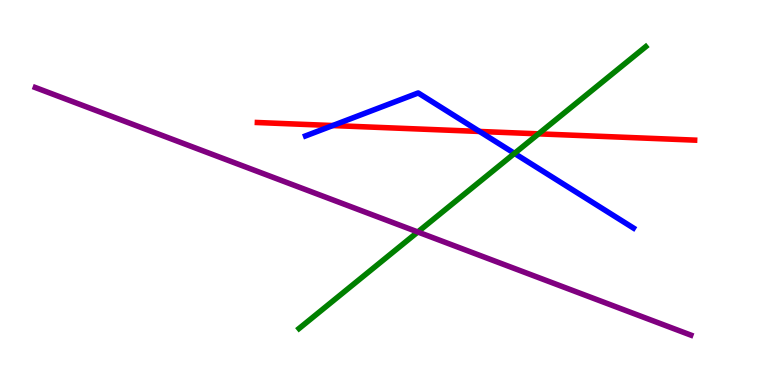[{'lines': ['blue', 'red'], 'intersections': [{'x': 4.29, 'y': 6.74}, {'x': 6.19, 'y': 6.59}]}, {'lines': ['green', 'red'], 'intersections': [{'x': 6.95, 'y': 6.52}]}, {'lines': ['purple', 'red'], 'intersections': []}, {'lines': ['blue', 'green'], 'intersections': [{'x': 6.64, 'y': 6.02}]}, {'lines': ['blue', 'purple'], 'intersections': []}, {'lines': ['green', 'purple'], 'intersections': [{'x': 5.39, 'y': 3.97}]}]